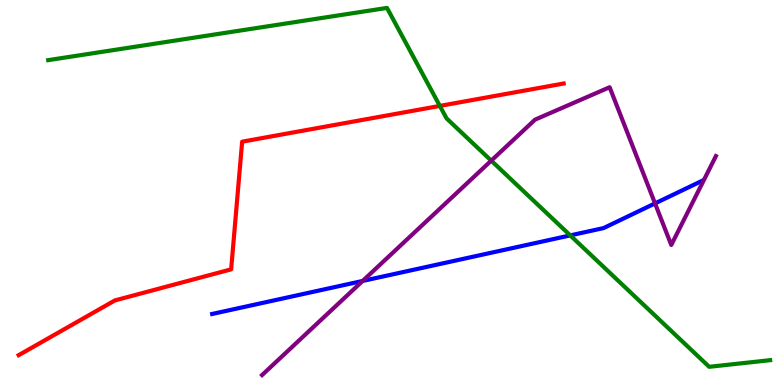[{'lines': ['blue', 'red'], 'intersections': []}, {'lines': ['green', 'red'], 'intersections': [{'x': 5.68, 'y': 7.25}]}, {'lines': ['purple', 'red'], 'intersections': []}, {'lines': ['blue', 'green'], 'intersections': [{'x': 7.36, 'y': 3.89}]}, {'lines': ['blue', 'purple'], 'intersections': [{'x': 4.68, 'y': 2.7}, {'x': 8.45, 'y': 4.72}]}, {'lines': ['green', 'purple'], 'intersections': [{'x': 6.34, 'y': 5.83}]}]